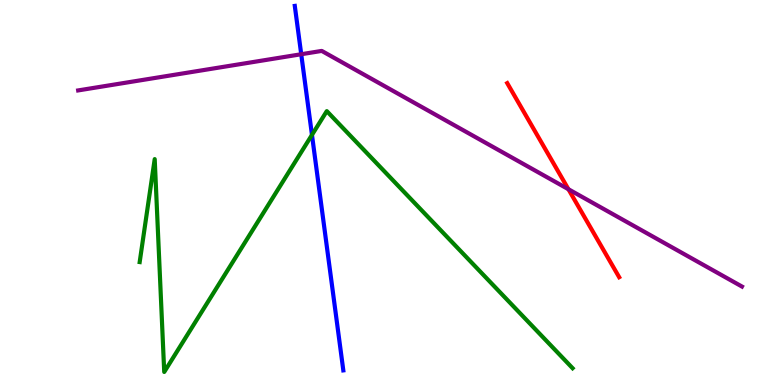[{'lines': ['blue', 'red'], 'intersections': []}, {'lines': ['green', 'red'], 'intersections': []}, {'lines': ['purple', 'red'], 'intersections': [{'x': 7.33, 'y': 5.08}]}, {'lines': ['blue', 'green'], 'intersections': [{'x': 4.03, 'y': 6.5}]}, {'lines': ['blue', 'purple'], 'intersections': [{'x': 3.89, 'y': 8.59}]}, {'lines': ['green', 'purple'], 'intersections': []}]